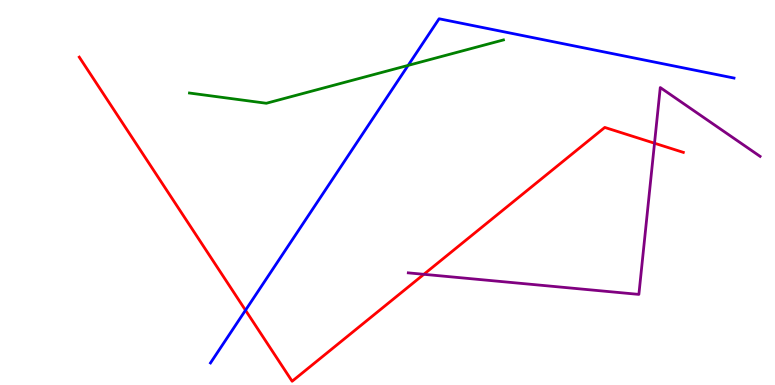[{'lines': ['blue', 'red'], 'intersections': [{'x': 3.17, 'y': 1.94}]}, {'lines': ['green', 'red'], 'intersections': []}, {'lines': ['purple', 'red'], 'intersections': [{'x': 5.47, 'y': 2.87}, {'x': 8.45, 'y': 6.28}]}, {'lines': ['blue', 'green'], 'intersections': [{'x': 5.27, 'y': 8.3}]}, {'lines': ['blue', 'purple'], 'intersections': []}, {'lines': ['green', 'purple'], 'intersections': []}]